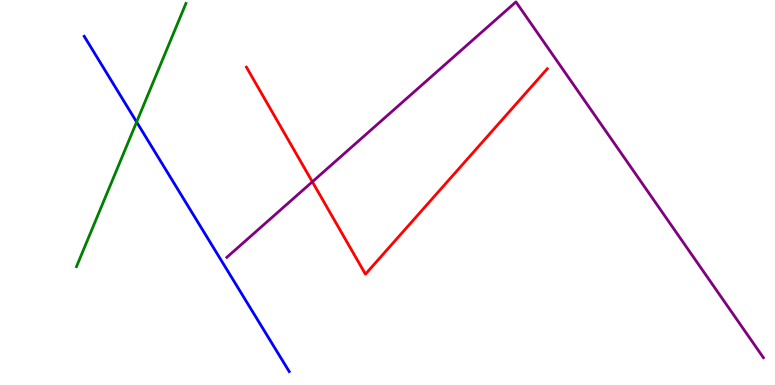[{'lines': ['blue', 'red'], 'intersections': []}, {'lines': ['green', 'red'], 'intersections': []}, {'lines': ['purple', 'red'], 'intersections': [{'x': 4.03, 'y': 5.28}]}, {'lines': ['blue', 'green'], 'intersections': [{'x': 1.76, 'y': 6.83}]}, {'lines': ['blue', 'purple'], 'intersections': []}, {'lines': ['green', 'purple'], 'intersections': []}]